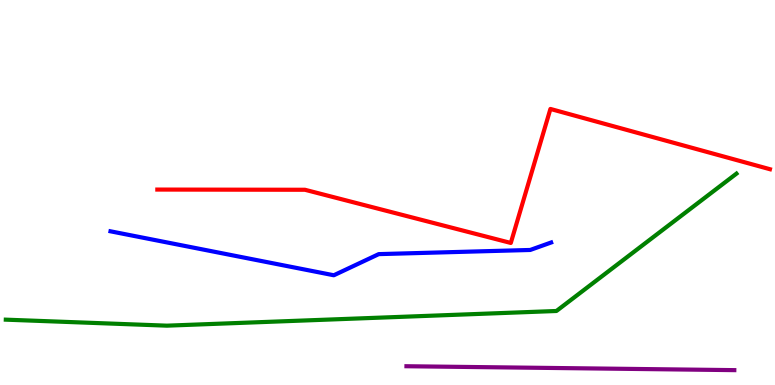[{'lines': ['blue', 'red'], 'intersections': []}, {'lines': ['green', 'red'], 'intersections': []}, {'lines': ['purple', 'red'], 'intersections': []}, {'lines': ['blue', 'green'], 'intersections': []}, {'lines': ['blue', 'purple'], 'intersections': []}, {'lines': ['green', 'purple'], 'intersections': []}]